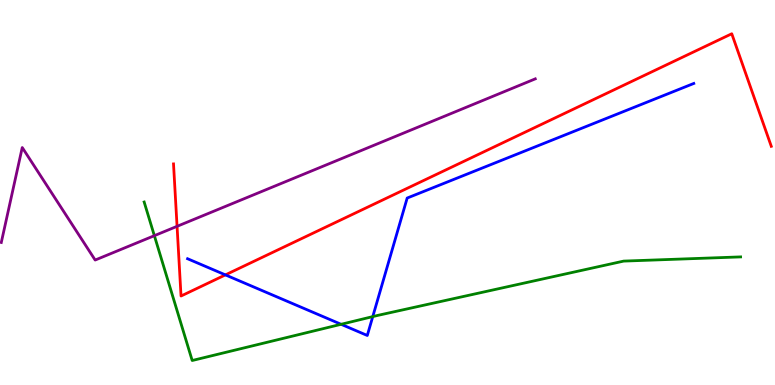[{'lines': ['blue', 'red'], 'intersections': [{'x': 2.91, 'y': 2.86}]}, {'lines': ['green', 'red'], 'intersections': []}, {'lines': ['purple', 'red'], 'intersections': [{'x': 2.28, 'y': 4.12}]}, {'lines': ['blue', 'green'], 'intersections': [{'x': 4.4, 'y': 1.58}, {'x': 4.81, 'y': 1.78}]}, {'lines': ['blue', 'purple'], 'intersections': []}, {'lines': ['green', 'purple'], 'intersections': [{'x': 1.99, 'y': 3.88}]}]